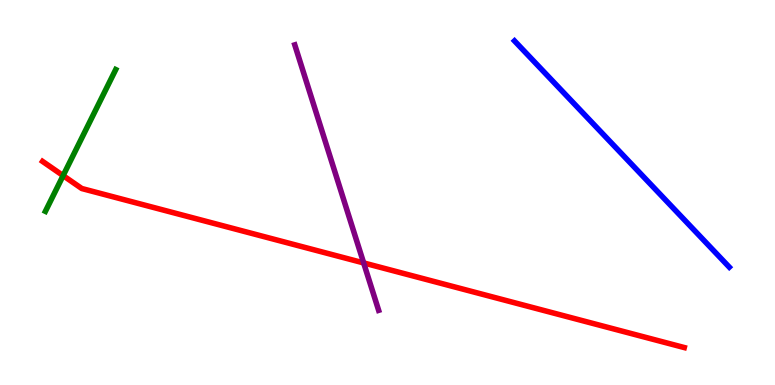[{'lines': ['blue', 'red'], 'intersections': []}, {'lines': ['green', 'red'], 'intersections': [{'x': 0.814, 'y': 5.44}]}, {'lines': ['purple', 'red'], 'intersections': [{'x': 4.69, 'y': 3.17}]}, {'lines': ['blue', 'green'], 'intersections': []}, {'lines': ['blue', 'purple'], 'intersections': []}, {'lines': ['green', 'purple'], 'intersections': []}]